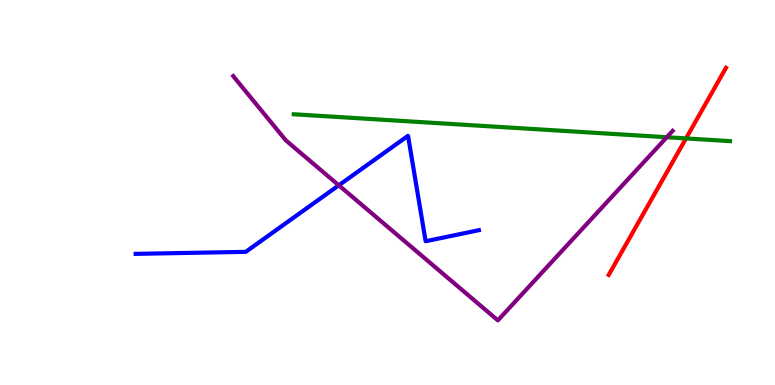[{'lines': ['blue', 'red'], 'intersections': []}, {'lines': ['green', 'red'], 'intersections': [{'x': 8.85, 'y': 6.4}]}, {'lines': ['purple', 'red'], 'intersections': []}, {'lines': ['blue', 'green'], 'intersections': []}, {'lines': ['blue', 'purple'], 'intersections': [{'x': 4.37, 'y': 5.19}]}, {'lines': ['green', 'purple'], 'intersections': [{'x': 8.6, 'y': 6.44}]}]